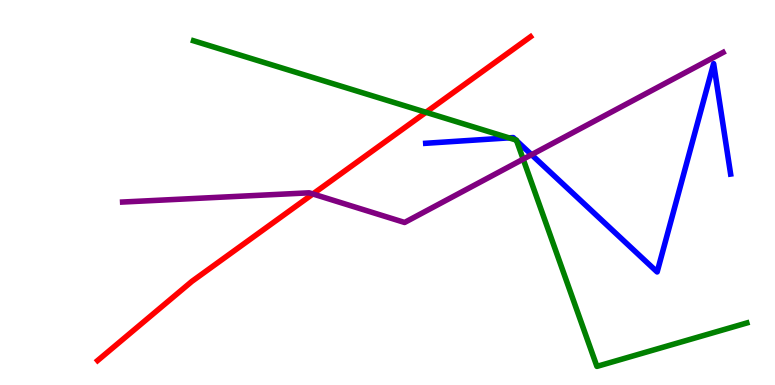[{'lines': ['blue', 'red'], 'intersections': []}, {'lines': ['green', 'red'], 'intersections': [{'x': 5.5, 'y': 7.08}]}, {'lines': ['purple', 'red'], 'intersections': [{'x': 4.04, 'y': 4.96}]}, {'lines': ['blue', 'green'], 'intersections': [{'x': 6.57, 'y': 6.42}, {'x': 6.65, 'y': 6.37}, {'x': 6.67, 'y': 6.34}]}, {'lines': ['blue', 'purple'], 'intersections': [{'x': 6.86, 'y': 5.98}]}, {'lines': ['green', 'purple'], 'intersections': [{'x': 6.75, 'y': 5.87}]}]